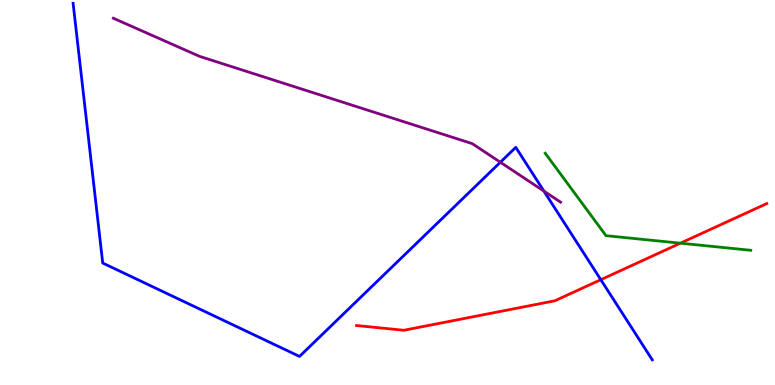[{'lines': ['blue', 'red'], 'intersections': [{'x': 7.75, 'y': 2.74}]}, {'lines': ['green', 'red'], 'intersections': [{'x': 8.78, 'y': 3.68}]}, {'lines': ['purple', 'red'], 'intersections': []}, {'lines': ['blue', 'green'], 'intersections': []}, {'lines': ['blue', 'purple'], 'intersections': [{'x': 6.46, 'y': 5.79}, {'x': 7.02, 'y': 5.04}]}, {'lines': ['green', 'purple'], 'intersections': []}]